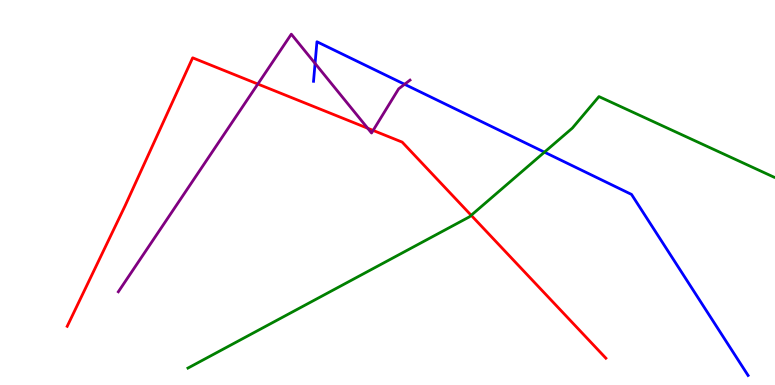[{'lines': ['blue', 'red'], 'intersections': []}, {'lines': ['green', 'red'], 'intersections': [{'x': 6.08, 'y': 4.41}]}, {'lines': ['purple', 'red'], 'intersections': [{'x': 3.33, 'y': 7.82}, {'x': 4.74, 'y': 6.67}, {'x': 4.81, 'y': 6.61}]}, {'lines': ['blue', 'green'], 'intersections': [{'x': 7.02, 'y': 6.05}]}, {'lines': ['blue', 'purple'], 'intersections': [{'x': 4.07, 'y': 8.35}, {'x': 5.22, 'y': 7.81}]}, {'lines': ['green', 'purple'], 'intersections': []}]